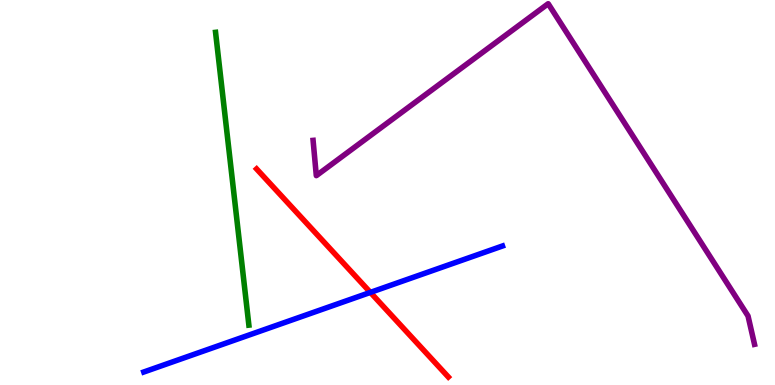[{'lines': ['blue', 'red'], 'intersections': [{'x': 4.78, 'y': 2.41}]}, {'lines': ['green', 'red'], 'intersections': []}, {'lines': ['purple', 'red'], 'intersections': []}, {'lines': ['blue', 'green'], 'intersections': []}, {'lines': ['blue', 'purple'], 'intersections': []}, {'lines': ['green', 'purple'], 'intersections': []}]